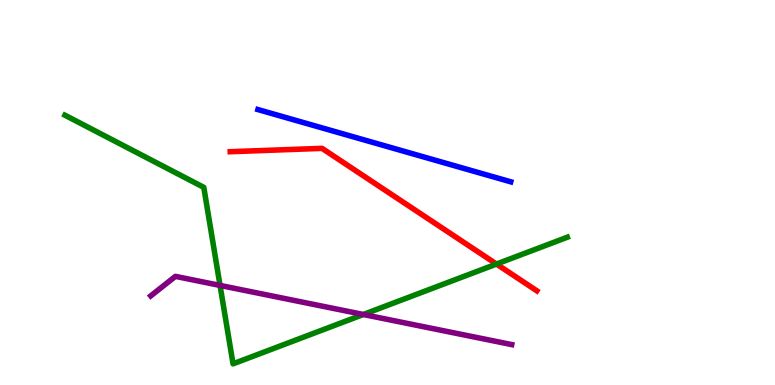[{'lines': ['blue', 'red'], 'intersections': []}, {'lines': ['green', 'red'], 'intersections': [{'x': 6.41, 'y': 3.14}]}, {'lines': ['purple', 'red'], 'intersections': []}, {'lines': ['blue', 'green'], 'intersections': []}, {'lines': ['blue', 'purple'], 'intersections': []}, {'lines': ['green', 'purple'], 'intersections': [{'x': 2.84, 'y': 2.59}, {'x': 4.69, 'y': 1.83}]}]